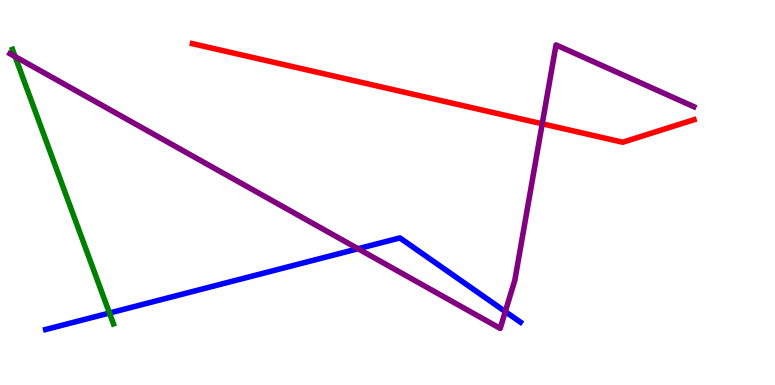[{'lines': ['blue', 'red'], 'intersections': []}, {'lines': ['green', 'red'], 'intersections': []}, {'lines': ['purple', 'red'], 'intersections': [{'x': 7.0, 'y': 6.78}]}, {'lines': ['blue', 'green'], 'intersections': [{'x': 1.41, 'y': 1.87}]}, {'lines': ['blue', 'purple'], 'intersections': [{'x': 4.62, 'y': 3.54}, {'x': 6.52, 'y': 1.91}]}, {'lines': ['green', 'purple'], 'intersections': [{'x': 0.195, 'y': 8.53}]}]